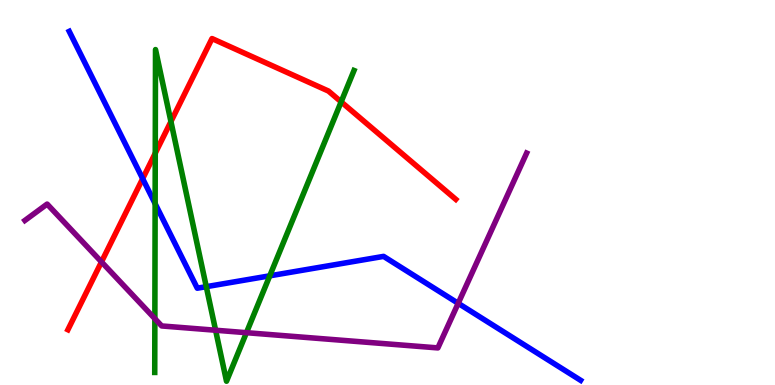[{'lines': ['blue', 'red'], 'intersections': [{'x': 1.84, 'y': 5.36}]}, {'lines': ['green', 'red'], 'intersections': [{'x': 2.0, 'y': 6.02}, {'x': 2.21, 'y': 6.84}, {'x': 4.4, 'y': 7.35}]}, {'lines': ['purple', 'red'], 'intersections': [{'x': 1.31, 'y': 3.2}]}, {'lines': ['blue', 'green'], 'intersections': [{'x': 2.0, 'y': 4.71}, {'x': 2.66, 'y': 2.55}, {'x': 3.48, 'y': 2.84}]}, {'lines': ['blue', 'purple'], 'intersections': [{'x': 5.91, 'y': 2.12}]}, {'lines': ['green', 'purple'], 'intersections': [{'x': 2.0, 'y': 1.72}, {'x': 2.78, 'y': 1.42}, {'x': 3.18, 'y': 1.36}]}]